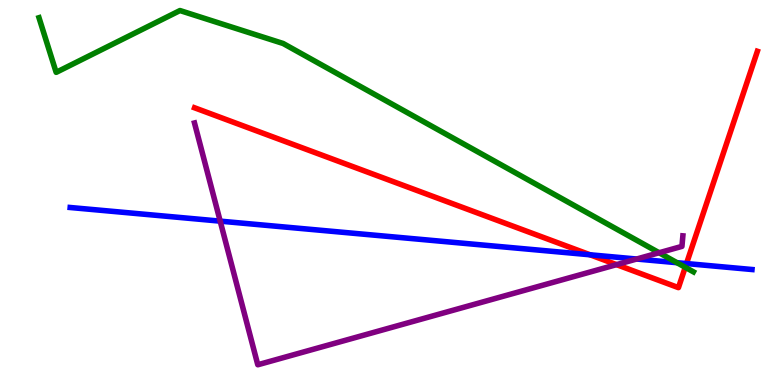[{'lines': ['blue', 'red'], 'intersections': [{'x': 7.61, 'y': 3.38}, {'x': 8.86, 'y': 3.15}]}, {'lines': ['green', 'red'], 'intersections': [{'x': 8.84, 'y': 3.06}]}, {'lines': ['purple', 'red'], 'intersections': [{'x': 7.96, 'y': 3.13}]}, {'lines': ['blue', 'green'], 'intersections': [{'x': 8.74, 'y': 3.18}]}, {'lines': ['blue', 'purple'], 'intersections': [{'x': 2.84, 'y': 4.26}, {'x': 8.21, 'y': 3.27}]}, {'lines': ['green', 'purple'], 'intersections': [{'x': 8.5, 'y': 3.44}]}]